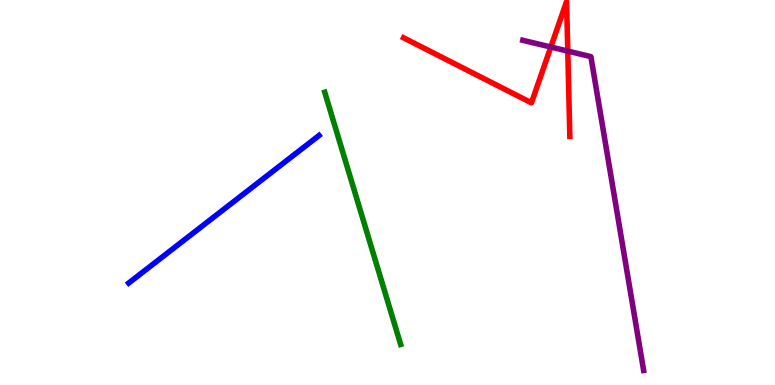[{'lines': ['blue', 'red'], 'intersections': []}, {'lines': ['green', 'red'], 'intersections': []}, {'lines': ['purple', 'red'], 'intersections': [{'x': 7.11, 'y': 8.78}, {'x': 7.33, 'y': 8.67}]}, {'lines': ['blue', 'green'], 'intersections': []}, {'lines': ['blue', 'purple'], 'intersections': []}, {'lines': ['green', 'purple'], 'intersections': []}]